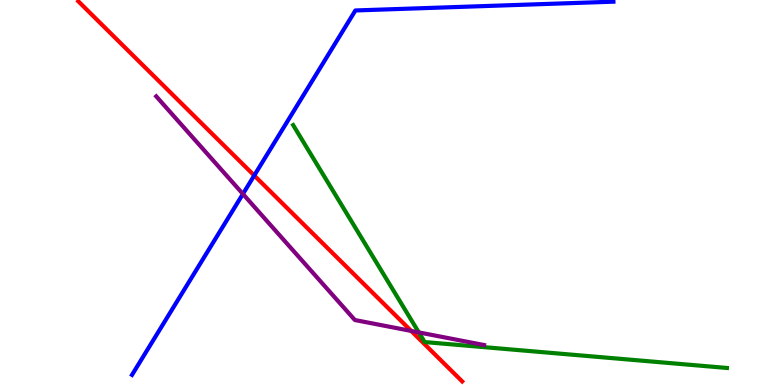[{'lines': ['blue', 'red'], 'intersections': [{'x': 3.28, 'y': 5.44}]}, {'lines': ['green', 'red'], 'intersections': []}, {'lines': ['purple', 'red'], 'intersections': [{'x': 5.31, 'y': 1.4}]}, {'lines': ['blue', 'green'], 'intersections': []}, {'lines': ['blue', 'purple'], 'intersections': [{'x': 3.13, 'y': 4.96}]}, {'lines': ['green', 'purple'], 'intersections': [{'x': 5.4, 'y': 1.37}]}]